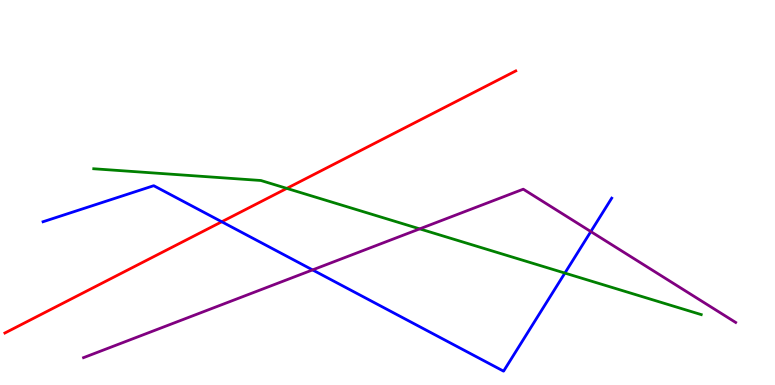[{'lines': ['blue', 'red'], 'intersections': [{'x': 2.86, 'y': 4.24}]}, {'lines': ['green', 'red'], 'intersections': [{'x': 3.7, 'y': 5.11}]}, {'lines': ['purple', 'red'], 'intersections': []}, {'lines': ['blue', 'green'], 'intersections': [{'x': 7.29, 'y': 2.91}]}, {'lines': ['blue', 'purple'], 'intersections': [{'x': 4.03, 'y': 2.99}, {'x': 7.62, 'y': 3.99}]}, {'lines': ['green', 'purple'], 'intersections': [{'x': 5.42, 'y': 4.06}]}]